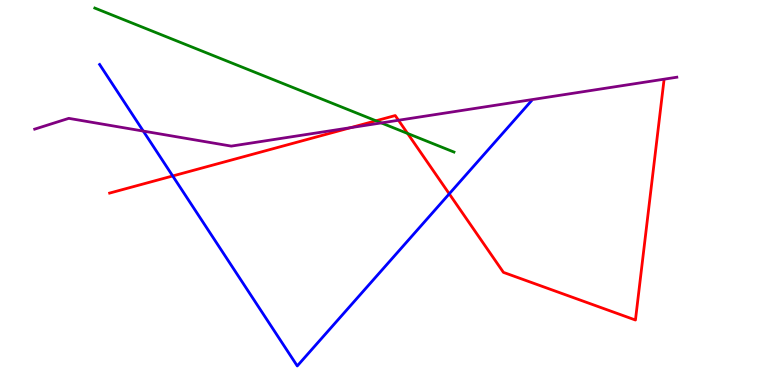[{'lines': ['blue', 'red'], 'intersections': [{'x': 2.23, 'y': 5.43}, {'x': 5.8, 'y': 4.97}]}, {'lines': ['green', 'red'], 'intersections': [{'x': 4.85, 'y': 6.86}, {'x': 5.26, 'y': 6.53}]}, {'lines': ['purple', 'red'], 'intersections': [{'x': 4.52, 'y': 6.68}, {'x': 5.14, 'y': 6.88}]}, {'lines': ['blue', 'green'], 'intersections': []}, {'lines': ['blue', 'purple'], 'intersections': [{'x': 1.85, 'y': 6.6}]}, {'lines': ['green', 'purple'], 'intersections': [{'x': 4.92, 'y': 6.81}]}]